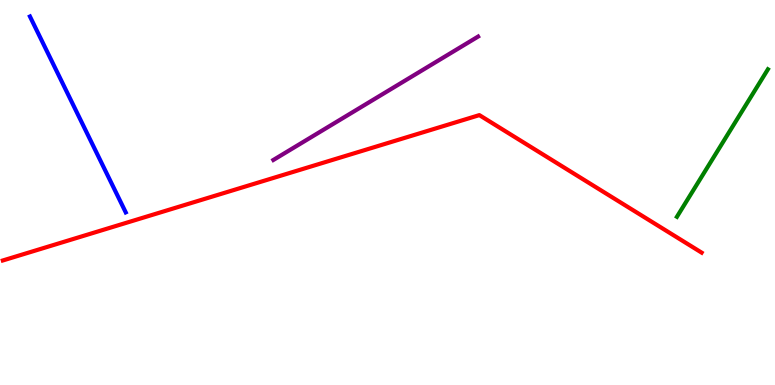[{'lines': ['blue', 'red'], 'intersections': []}, {'lines': ['green', 'red'], 'intersections': []}, {'lines': ['purple', 'red'], 'intersections': []}, {'lines': ['blue', 'green'], 'intersections': []}, {'lines': ['blue', 'purple'], 'intersections': []}, {'lines': ['green', 'purple'], 'intersections': []}]